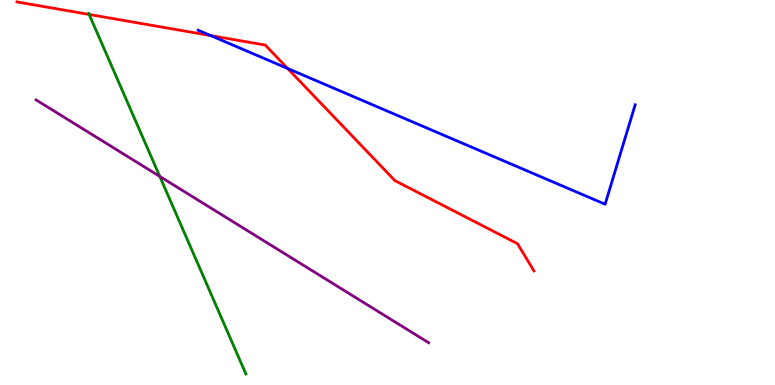[{'lines': ['blue', 'red'], 'intersections': [{'x': 2.72, 'y': 9.08}, {'x': 3.71, 'y': 8.22}]}, {'lines': ['green', 'red'], 'intersections': [{'x': 1.15, 'y': 9.62}]}, {'lines': ['purple', 'red'], 'intersections': []}, {'lines': ['blue', 'green'], 'intersections': []}, {'lines': ['blue', 'purple'], 'intersections': []}, {'lines': ['green', 'purple'], 'intersections': [{'x': 2.06, 'y': 5.42}]}]